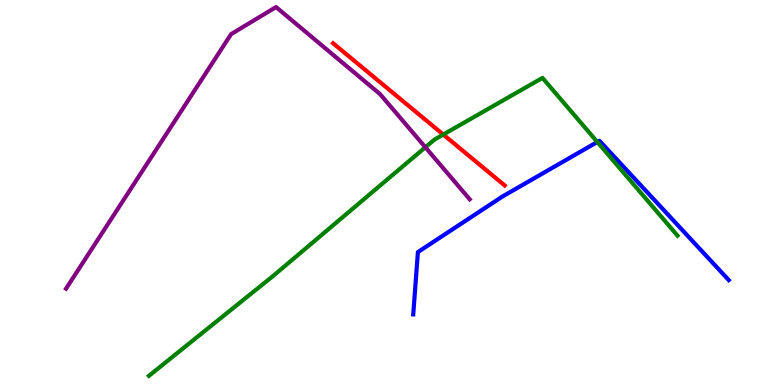[{'lines': ['blue', 'red'], 'intersections': []}, {'lines': ['green', 'red'], 'intersections': [{'x': 5.72, 'y': 6.51}]}, {'lines': ['purple', 'red'], 'intersections': []}, {'lines': ['blue', 'green'], 'intersections': [{'x': 7.71, 'y': 6.31}]}, {'lines': ['blue', 'purple'], 'intersections': []}, {'lines': ['green', 'purple'], 'intersections': [{'x': 5.49, 'y': 6.17}]}]